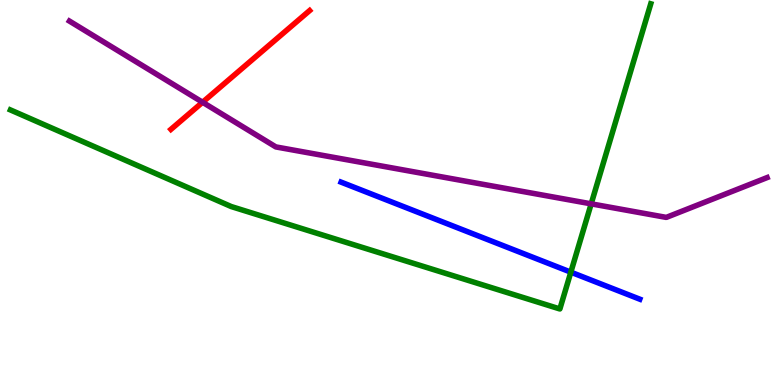[{'lines': ['blue', 'red'], 'intersections': []}, {'lines': ['green', 'red'], 'intersections': []}, {'lines': ['purple', 'red'], 'intersections': [{'x': 2.61, 'y': 7.34}]}, {'lines': ['blue', 'green'], 'intersections': [{'x': 7.37, 'y': 2.93}]}, {'lines': ['blue', 'purple'], 'intersections': []}, {'lines': ['green', 'purple'], 'intersections': [{'x': 7.63, 'y': 4.71}]}]